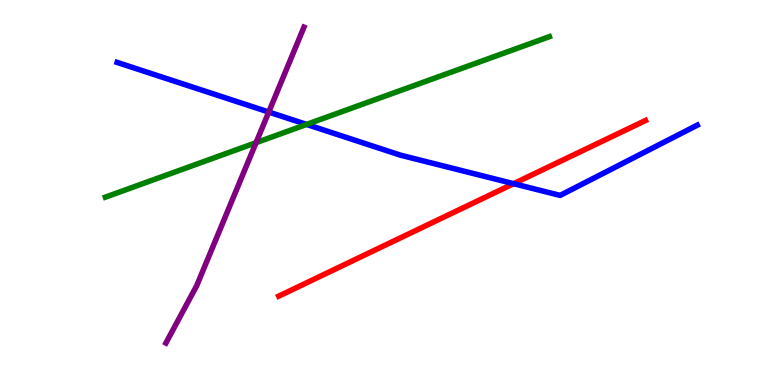[{'lines': ['blue', 'red'], 'intersections': [{'x': 6.63, 'y': 5.23}]}, {'lines': ['green', 'red'], 'intersections': []}, {'lines': ['purple', 'red'], 'intersections': []}, {'lines': ['blue', 'green'], 'intersections': [{'x': 3.96, 'y': 6.77}]}, {'lines': ['blue', 'purple'], 'intersections': [{'x': 3.47, 'y': 7.09}]}, {'lines': ['green', 'purple'], 'intersections': [{'x': 3.3, 'y': 6.29}]}]